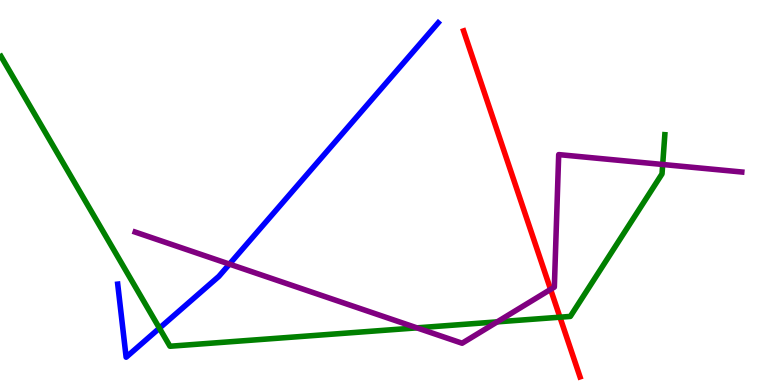[{'lines': ['blue', 'red'], 'intersections': []}, {'lines': ['green', 'red'], 'intersections': [{'x': 7.23, 'y': 1.76}]}, {'lines': ['purple', 'red'], 'intersections': [{'x': 7.1, 'y': 2.48}]}, {'lines': ['blue', 'green'], 'intersections': [{'x': 2.06, 'y': 1.48}]}, {'lines': ['blue', 'purple'], 'intersections': [{'x': 2.96, 'y': 3.14}]}, {'lines': ['green', 'purple'], 'intersections': [{'x': 5.38, 'y': 1.48}, {'x': 6.42, 'y': 1.64}, {'x': 8.55, 'y': 5.73}]}]